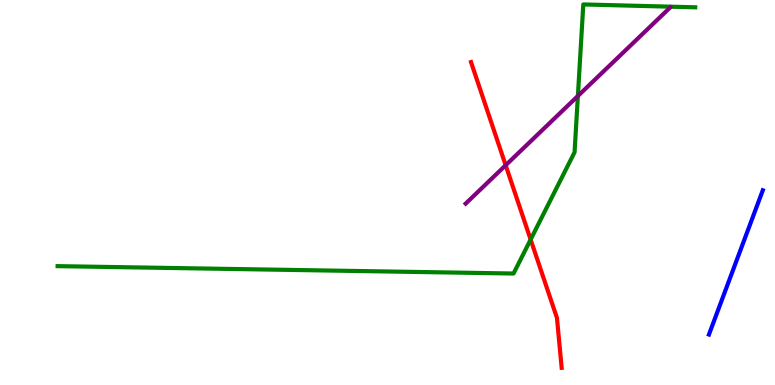[{'lines': ['blue', 'red'], 'intersections': []}, {'lines': ['green', 'red'], 'intersections': [{'x': 6.85, 'y': 3.78}]}, {'lines': ['purple', 'red'], 'intersections': [{'x': 6.52, 'y': 5.71}]}, {'lines': ['blue', 'green'], 'intersections': []}, {'lines': ['blue', 'purple'], 'intersections': []}, {'lines': ['green', 'purple'], 'intersections': [{'x': 7.46, 'y': 7.51}]}]